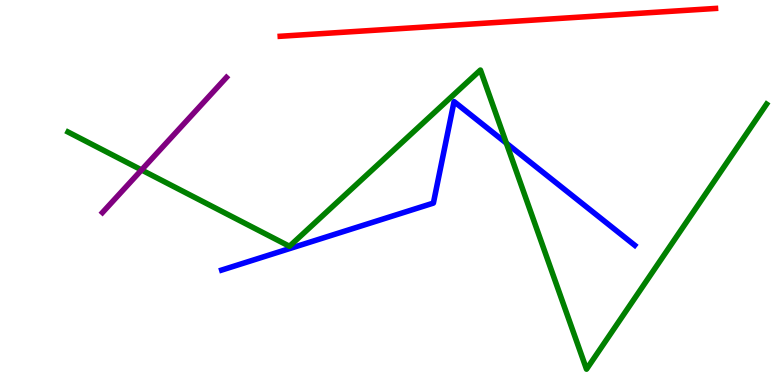[{'lines': ['blue', 'red'], 'intersections': []}, {'lines': ['green', 'red'], 'intersections': []}, {'lines': ['purple', 'red'], 'intersections': []}, {'lines': ['blue', 'green'], 'intersections': [{'x': 6.53, 'y': 6.28}]}, {'lines': ['blue', 'purple'], 'intersections': []}, {'lines': ['green', 'purple'], 'intersections': [{'x': 1.83, 'y': 5.59}]}]